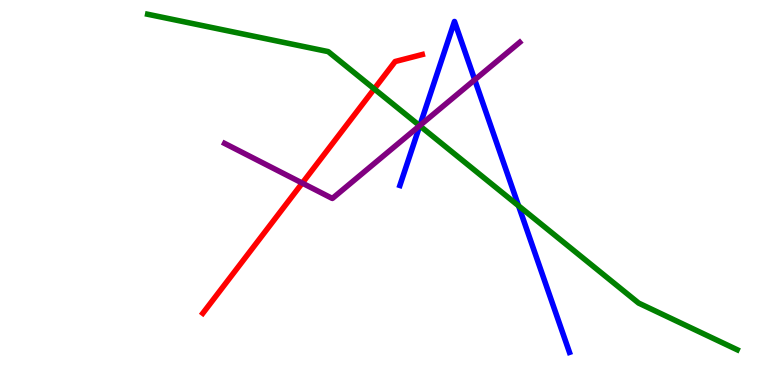[{'lines': ['blue', 'red'], 'intersections': []}, {'lines': ['green', 'red'], 'intersections': [{'x': 4.83, 'y': 7.69}]}, {'lines': ['purple', 'red'], 'intersections': [{'x': 3.9, 'y': 5.24}]}, {'lines': ['blue', 'green'], 'intersections': [{'x': 5.42, 'y': 6.73}, {'x': 6.69, 'y': 4.65}]}, {'lines': ['blue', 'purple'], 'intersections': [{'x': 5.42, 'y': 6.74}, {'x': 6.13, 'y': 7.93}]}, {'lines': ['green', 'purple'], 'intersections': [{'x': 5.41, 'y': 6.74}]}]